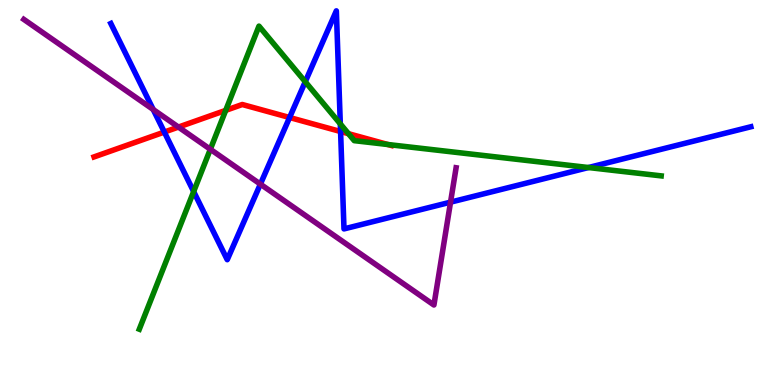[{'lines': ['blue', 'red'], 'intersections': [{'x': 2.12, 'y': 6.57}, {'x': 3.74, 'y': 6.95}, {'x': 4.39, 'y': 6.58}]}, {'lines': ['green', 'red'], 'intersections': [{'x': 2.91, 'y': 7.13}, {'x': 4.5, 'y': 6.53}, {'x': 5.01, 'y': 6.25}]}, {'lines': ['purple', 'red'], 'intersections': [{'x': 2.3, 'y': 6.7}]}, {'lines': ['blue', 'green'], 'intersections': [{'x': 2.5, 'y': 5.02}, {'x': 3.94, 'y': 7.88}, {'x': 4.39, 'y': 6.78}, {'x': 7.59, 'y': 5.65}]}, {'lines': ['blue', 'purple'], 'intersections': [{'x': 1.98, 'y': 7.16}, {'x': 3.36, 'y': 5.22}, {'x': 5.81, 'y': 4.75}]}, {'lines': ['green', 'purple'], 'intersections': [{'x': 2.71, 'y': 6.12}]}]